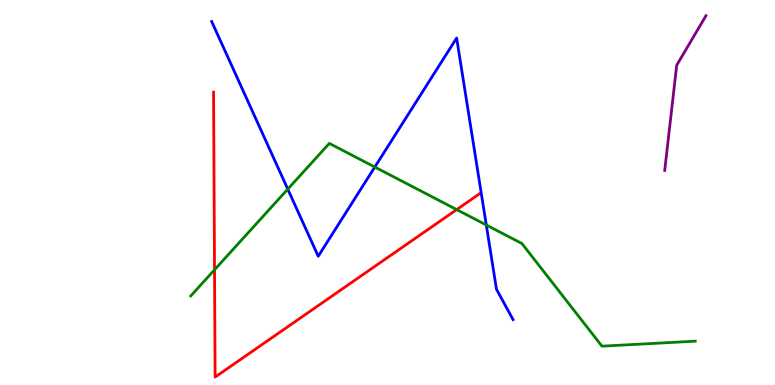[{'lines': ['blue', 'red'], 'intersections': []}, {'lines': ['green', 'red'], 'intersections': [{'x': 2.77, 'y': 2.99}, {'x': 5.89, 'y': 4.56}]}, {'lines': ['purple', 'red'], 'intersections': []}, {'lines': ['blue', 'green'], 'intersections': [{'x': 3.71, 'y': 5.09}, {'x': 4.84, 'y': 5.66}, {'x': 6.27, 'y': 4.16}]}, {'lines': ['blue', 'purple'], 'intersections': []}, {'lines': ['green', 'purple'], 'intersections': []}]